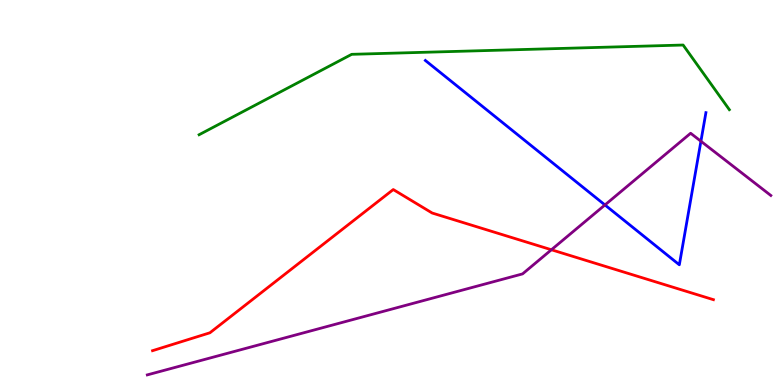[{'lines': ['blue', 'red'], 'intersections': []}, {'lines': ['green', 'red'], 'intersections': []}, {'lines': ['purple', 'red'], 'intersections': [{'x': 7.11, 'y': 3.51}]}, {'lines': ['blue', 'green'], 'intersections': []}, {'lines': ['blue', 'purple'], 'intersections': [{'x': 7.81, 'y': 4.68}, {'x': 9.04, 'y': 6.33}]}, {'lines': ['green', 'purple'], 'intersections': []}]